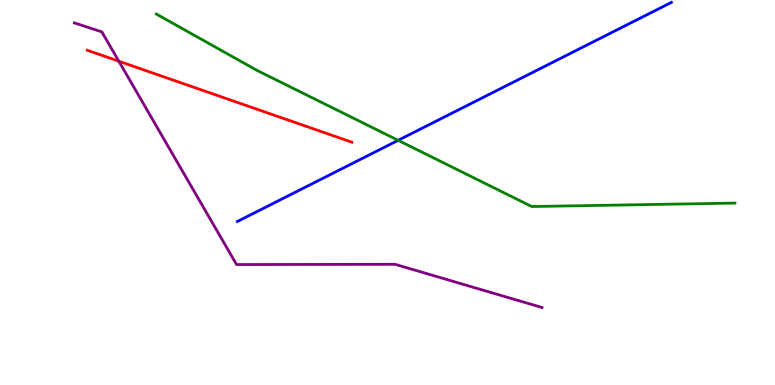[{'lines': ['blue', 'red'], 'intersections': []}, {'lines': ['green', 'red'], 'intersections': []}, {'lines': ['purple', 'red'], 'intersections': [{'x': 1.53, 'y': 8.41}]}, {'lines': ['blue', 'green'], 'intersections': [{'x': 5.14, 'y': 6.36}]}, {'lines': ['blue', 'purple'], 'intersections': []}, {'lines': ['green', 'purple'], 'intersections': []}]